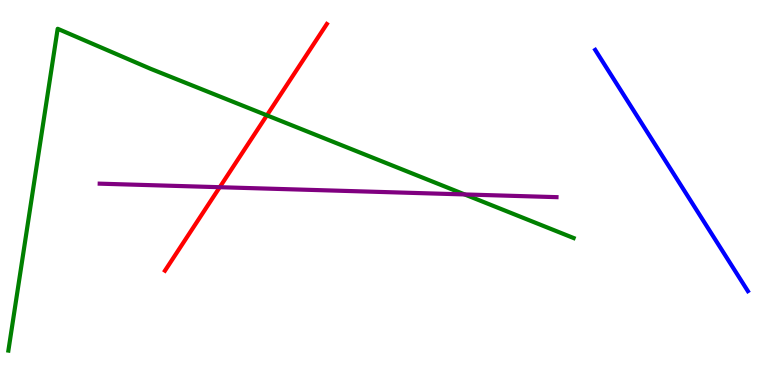[{'lines': ['blue', 'red'], 'intersections': []}, {'lines': ['green', 'red'], 'intersections': [{'x': 3.44, 'y': 7.0}]}, {'lines': ['purple', 'red'], 'intersections': [{'x': 2.84, 'y': 5.14}]}, {'lines': ['blue', 'green'], 'intersections': []}, {'lines': ['blue', 'purple'], 'intersections': []}, {'lines': ['green', 'purple'], 'intersections': [{'x': 6.0, 'y': 4.95}]}]